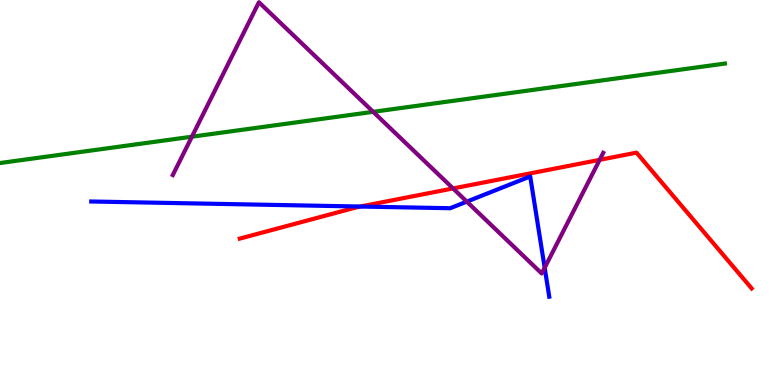[{'lines': ['blue', 'red'], 'intersections': [{'x': 4.65, 'y': 4.64}]}, {'lines': ['green', 'red'], 'intersections': []}, {'lines': ['purple', 'red'], 'intersections': [{'x': 5.85, 'y': 5.11}, {'x': 7.74, 'y': 5.85}]}, {'lines': ['blue', 'green'], 'intersections': []}, {'lines': ['blue', 'purple'], 'intersections': [{'x': 6.02, 'y': 4.76}, {'x': 7.03, 'y': 3.05}]}, {'lines': ['green', 'purple'], 'intersections': [{'x': 2.48, 'y': 6.45}, {'x': 4.82, 'y': 7.1}]}]